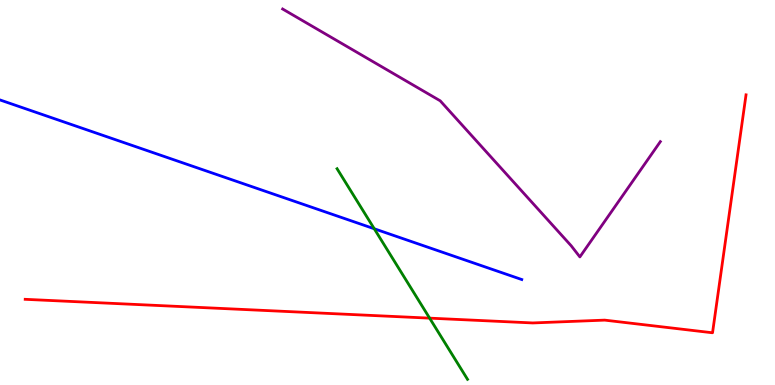[{'lines': ['blue', 'red'], 'intersections': []}, {'lines': ['green', 'red'], 'intersections': [{'x': 5.54, 'y': 1.74}]}, {'lines': ['purple', 'red'], 'intersections': []}, {'lines': ['blue', 'green'], 'intersections': [{'x': 4.83, 'y': 4.06}]}, {'lines': ['blue', 'purple'], 'intersections': []}, {'lines': ['green', 'purple'], 'intersections': []}]